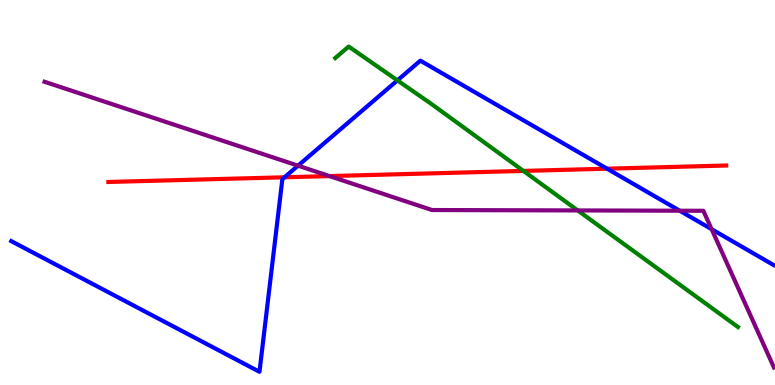[{'lines': ['blue', 'red'], 'intersections': [{'x': 3.67, 'y': 5.4}, {'x': 7.83, 'y': 5.62}]}, {'lines': ['green', 'red'], 'intersections': [{'x': 6.75, 'y': 5.56}]}, {'lines': ['purple', 'red'], 'intersections': [{'x': 4.25, 'y': 5.43}]}, {'lines': ['blue', 'green'], 'intersections': [{'x': 5.13, 'y': 7.91}]}, {'lines': ['blue', 'purple'], 'intersections': [{'x': 3.85, 'y': 5.7}, {'x': 8.77, 'y': 4.53}, {'x': 9.18, 'y': 4.05}]}, {'lines': ['green', 'purple'], 'intersections': [{'x': 7.45, 'y': 4.53}]}]